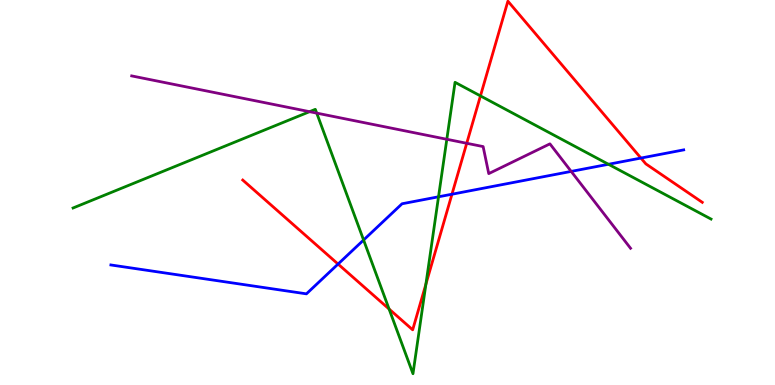[{'lines': ['blue', 'red'], 'intersections': [{'x': 4.36, 'y': 3.14}, {'x': 5.83, 'y': 4.96}, {'x': 8.27, 'y': 5.89}]}, {'lines': ['green', 'red'], 'intersections': [{'x': 5.02, 'y': 1.97}, {'x': 5.5, 'y': 2.62}, {'x': 6.2, 'y': 7.51}]}, {'lines': ['purple', 'red'], 'intersections': [{'x': 6.02, 'y': 6.28}]}, {'lines': ['blue', 'green'], 'intersections': [{'x': 4.69, 'y': 3.77}, {'x': 5.66, 'y': 4.89}, {'x': 7.85, 'y': 5.73}]}, {'lines': ['blue', 'purple'], 'intersections': [{'x': 7.37, 'y': 5.55}]}, {'lines': ['green', 'purple'], 'intersections': [{'x': 3.99, 'y': 7.1}, {'x': 4.09, 'y': 7.06}, {'x': 5.77, 'y': 6.38}]}]